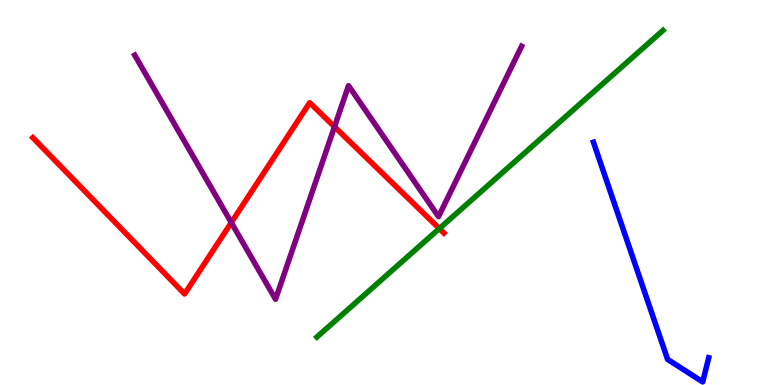[{'lines': ['blue', 'red'], 'intersections': []}, {'lines': ['green', 'red'], 'intersections': [{'x': 5.67, 'y': 4.06}]}, {'lines': ['purple', 'red'], 'intersections': [{'x': 2.98, 'y': 4.22}, {'x': 4.32, 'y': 6.71}]}, {'lines': ['blue', 'green'], 'intersections': []}, {'lines': ['blue', 'purple'], 'intersections': []}, {'lines': ['green', 'purple'], 'intersections': []}]